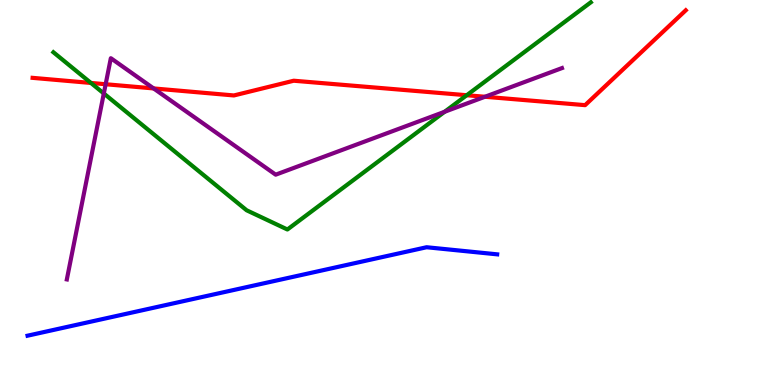[{'lines': ['blue', 'red'], 'intersections': []}, {'lines': ['green', 'red'], 'intersections': [{'x': 1.17, 'y': 7.85}, {'x': 6.02, 'y': 7.53}]}, {'lines': ['purple', 'red'], 'intersections': [{'x': 1.36, 'y': 7.81}, {'x': 1.98, 'y': 7.7}, {'x': 6.26, 'y': 7.49}]}, {'lines': ['blue', 'green'], 'intersections': []}, {'lines': ['blue', 'purple'], 'intersections': []}, {'lines': ['green', 'purple'], 'intersections': [{'x': 1.34, 'y': 7.57}, {'x': 5.74, 'y': 7.1}]}]